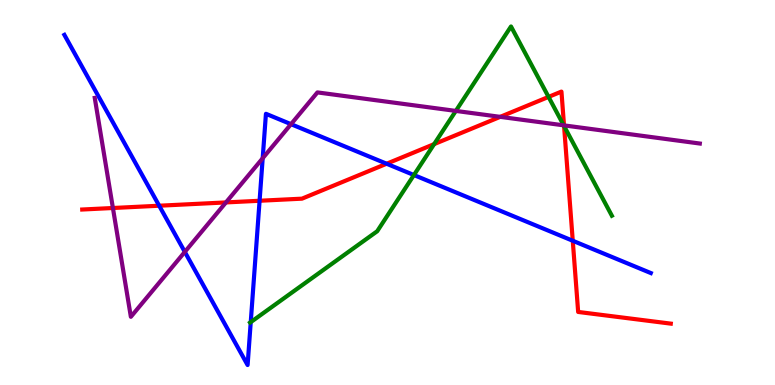[{'lines': ['blue', 'red'], 'intersections': [{'x': 2.05, 'y': 4.66}, {'x': 3.35, 'y': 4.79}, {'x': 4.99, 'y': 5.75}, {'x': 7.39, 'y': 3.75}]}, {'lines': ['green', 'red'], 'intersections': [{'x': 5.6, 'y': 6.26}, {'x': 7.08, 'y': 7.48}, {'x': 7.28, 'y': 6.73}]}, {'lines': ['purple', 'red'], 'intersections': [{'x': 1.46, 'y': 4.6}, {'x': 2.92, 'y': 4.74}, {'x': 6.45, 'y': 6.96}, {'x': 7.28, 'y': 6.74}]}, {'lines': ['blue', 'green'], 'intersections': [{'x': 3.24, 'y': 1.63}, {'x': 5.34, 'y': 5.45}]}, {'lines': ['blue', 'purple'], 'intersections': [{'x': 2.38, 'y': 3.46}, {'x': 3.39, 'y': 5.89}, {'x': 3.75, 'y': 6.77}]}, {'lines': ['green', 'purple'], 'intersections': [{'x': 5.88, 'y': 7.12}, {'x': 7.27, 'y': 6.74}]}]